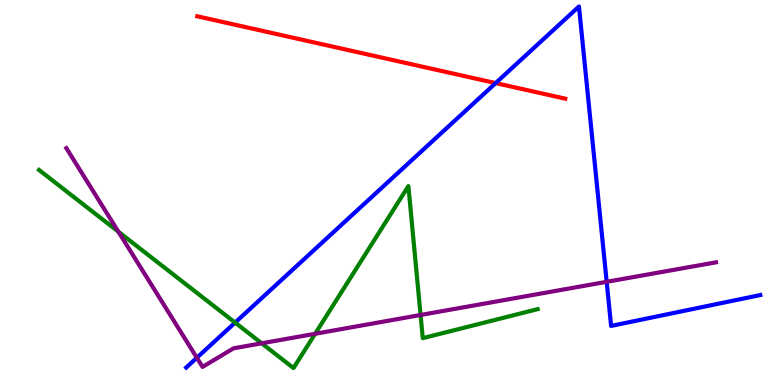[{'lines': ['blue', 'red'], 'intersections': [{'x': 6.4, 'y': 7.84}]}, {'lines': ['green', 'red'], 'intersections': []}, {'lines': ['purple', 'red'], 'intersections': []}, {'lines': ['blue', 'green'], 'intersections': [{'x': 3.03, 'y': 1.62}]}, {'lines': ['blue', 'purple'], 'intersections': [{'x': 2.54, 'y': 0.707}, {'x': 7.83, 'y': 2.68}]}, {'lines': ['green', 'purple'], 'intersections': [{'x': 1.53, 'y': 3.98}, {'x': 3.38, 'y': 1.08}, {'x': 4.07, 'y': 1.33}, {'x': 5.43, 'y': 1.82}]}]